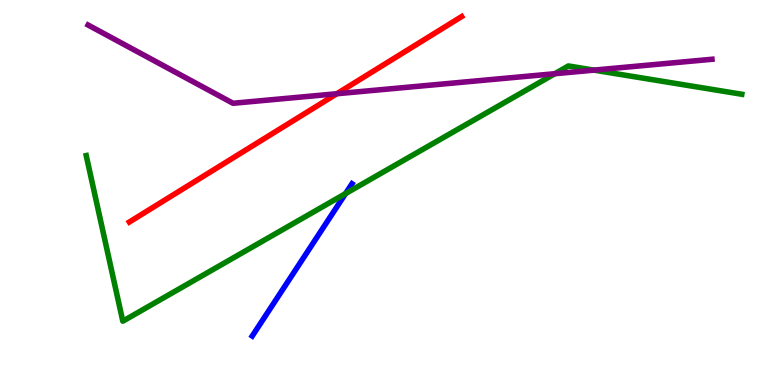[{'lines': ['blue', 'red'], 'intersections': []}, {'lines': ['green', 'red'], 'intersections': []}, {'lines': ['purple', 'red'], 'intersections': [{'x': 4.35, 'y': 7.57}]}, {'lines': ['blue', 'green'], 'intersections': [{'x': 4.46, 'y': 4.97}]}, {'lines': ['blue', 'purple'], 'intersections': []}, {'lines': ['green', 'purple'], 'intersections': [{'x': 7.16, 'y': 8.09}, {'x': 7.66, 'y': 8.18}]}]